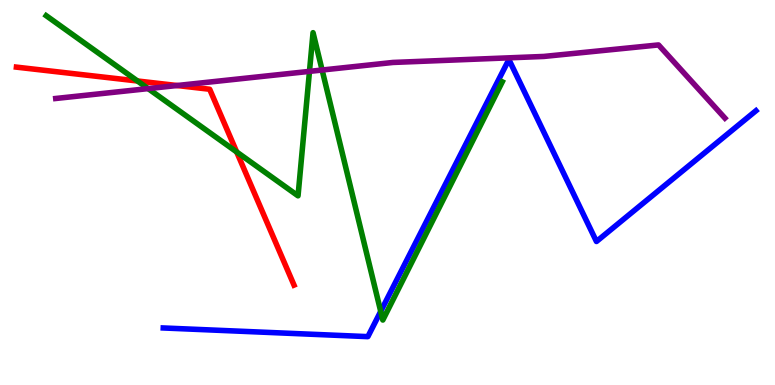[{'lines': ['blue', 'red'], 'intersections': []}, {'lines': ['green', 'red'], 'intersections': [{'x': 1.77, 'y': 7.9}, {'x': 3.05, 'y': 6.05}]}, {'lines': ['purple', 'red'], 'intersections': [{'x': 2.28, 'y': 7.78}]}, {'lines': ['blue', 'green'], 'intersections': [{'x': 4.91, 'y': 1.91}]}, {'lines': ['blue', 'purple'], 'intersections': []}, {'lines': ['green', 'purple'], 'intersections': [{'x': 1.91, 'y': 7.7}, {'x': 3.99, 'y': 8.15}, {'x': 4.16, 'y': 8.18}]}]